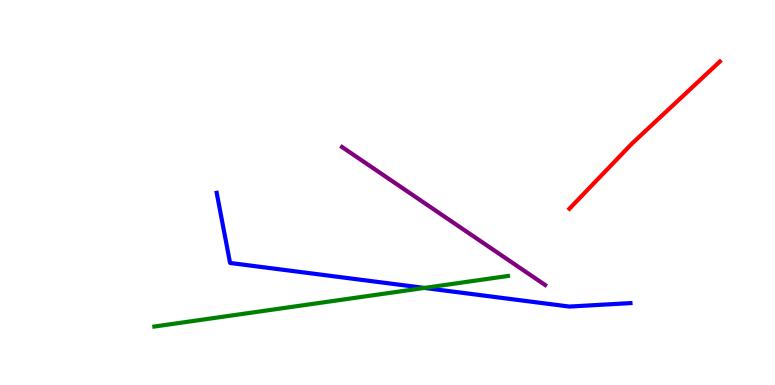[{'lines': ['blue', 'red'], 'intersections': []}, {'lines': ['green', 'red'], 'intersections': []}, {'lines': ['purple', 'red'], 'intersections': []}, {'lines': ['blue', 'green'], 'intersections': [{'x': 5.48, 'y': 2.52}]}, {'lines': ['blue', 'purple'], 'intersections': []}, {'lines': ['green', 'purple'], 'intersections': []}]